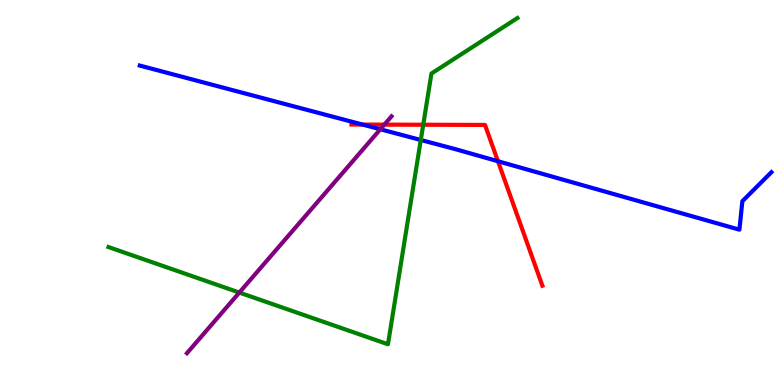[{'lines': ['blue', 'red'], 'intersections': [{'x': 4.68, 'y': 6.76}, {'x': 6.43, 'y': 5.81}]}, {'lines': ['green', 'red'], 'intersections': [{'x': 5.46, 'y': 6.76}]}, {'lines': ['purple', 'red'], 'intersections': [{'x': 4.96, 'y': 6.76}]}, {'lines': ['blue', 'green'], 'intersections': [{'x': 5.43, 'y': 6.36}]}, {'lines': ['blue', 'purple'], 'intersections': [{'x': 4.91, 'y': 6.64}]}, {'lines': ['green', 'purple'], 'intersections': [{'x': 3.09, 'y': 2.4}]}]